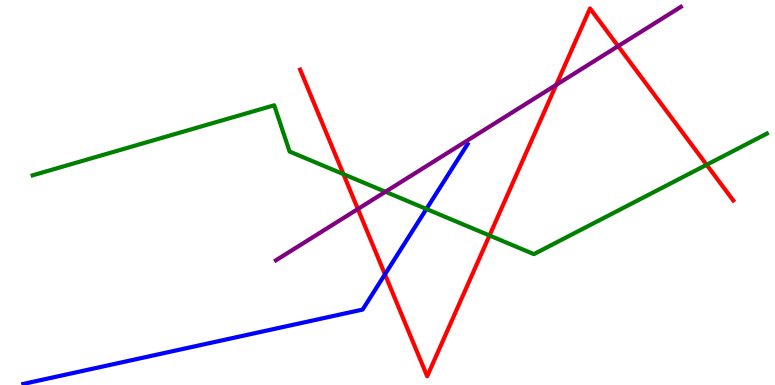[{'lines': ['blue', 'red'], 'intersections': [{'x': 4.97, 'y': 2.87}]}, {'lines': ['green', 'red'], 'intersections': [{'x': 4.43, 'y': 5.48}, {'x': 6.32, 'y': 3.88}, {'x': 9.12, 'y': 5.72}]}, {'lines': ['purple', 'red'], 'intersections': [{'x': 4.62, 'y': 4.57}, {'x': 7.18, 'y': 7.8}, {'x': 7.98, 'y': 8.8}]}, {'lines': ['blue', 'green'], 'intersections': [{'x': 5.5, 'y': 4.57}]}, {'lines': ['blue', 'purple'], 'intersections': []}, {'lines': ['green', 'purple'], 'intersections': [{'x': 4.97, 'y': 5.02}]}]